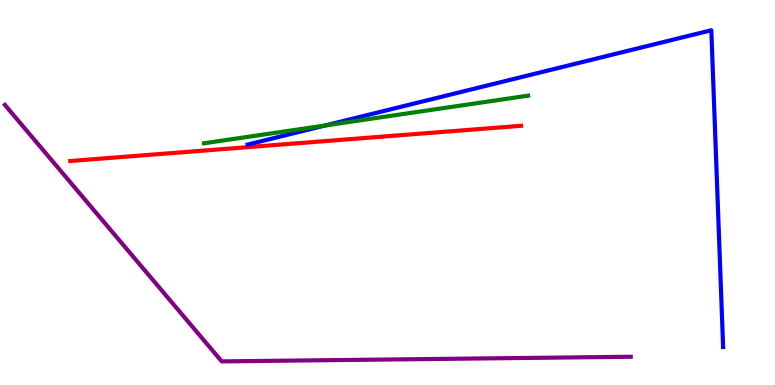[{'lines': ['blue', 'red'], 'intersections': []}, {'lines': ['green', 'red'], 'intersections': []}, {'lines': ['purple', 'red'], 'intersections': []}, {'lines': ['blue', 'green'], 'intersections': [{'x': 4.19, 'y': 6.74}]}, {'lines': ['blue', 'purple'], 'intersections': []}, {'lines': ['green', 'purple'], 'intersections': []}]